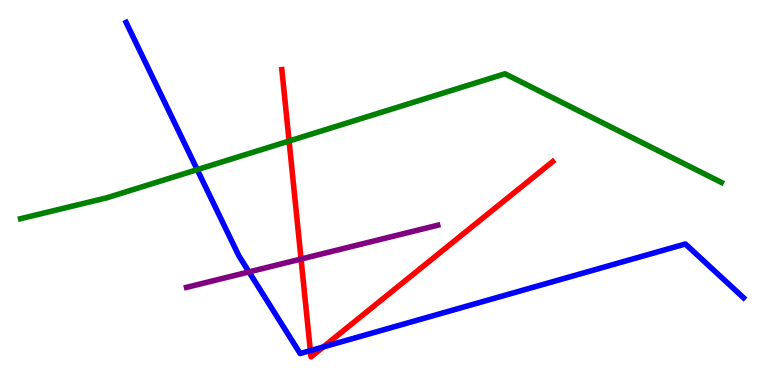[{'lines': ['blue', 'red'], 'intersections': [{'x': 4.0, 'y': 0.893}, {'x': 4.17, 'y': 0.989}]}, {'lines': ['green', 'red'], 'intersections': [{'x': 3.73, 'y': 6.34}]}, {'lines': ['purple', 'red'], 'intersections': [{'x': 3.88, 'y': 3.27}]}, {'lines': ['blue', 'green'], 'intersections': [{'x': 2.54, 'y': 5.59}]}, {'lines': ['blue', 'purple'], 'intersections': [{'x': 3.21, 'y': 2.94}]}, {'lines': ['green', 'purple'], 'intersections': []}]